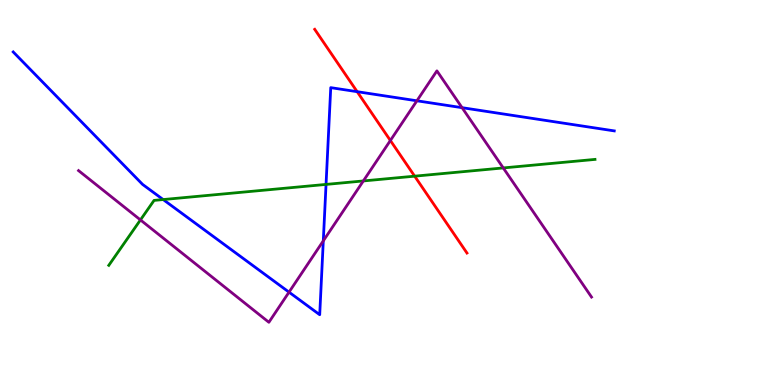[{'lines': ['blue', 'red'], 'intersections': [{'x': 4.61, 'y': 7.62}]}, {'lines': ['green', 'red'], 'intersections': [{'x': 5.35, 'y': 5.42}]}, {'lines': ['purple', 'red'], 'intersections': [{'x': 5.04, 'y': 6.35}]}, {'lines': ['blue', 'green'], 'intersections': [{'x': 2.11, 'y': 4.82}, {'x': 4.21, 'y': 5.21}]}, {'lines': ['blue', 'purple'], 'intersections': [{'x': 3.73, 'y': 2.41}, {'x': 4.17, 'y': 3.74}, {'x': 5.38, 'y': 7.38}, {'x': 5.96, 'y': 7.2}]}, {'lines': ['green', 'purple'], 'intersections': [{'x': 1.81, 'y': 4.29}, {'x': 4.69, 'y': 5.3}, {'x': 6.49, 'y': 5.64}]}]